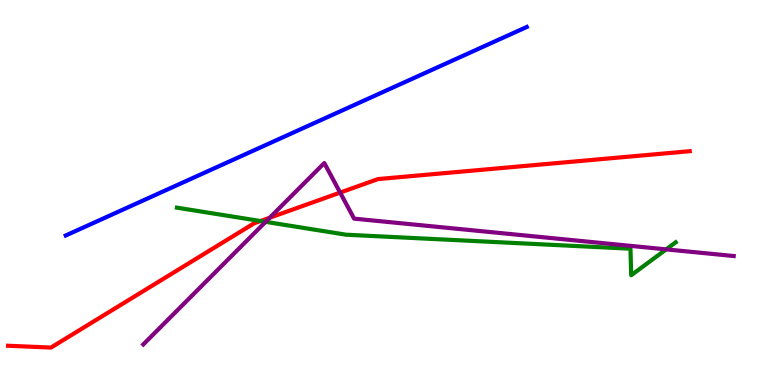[{'lines': ['blue', 'red'], 'intersections': []}, {'lines': ['green', 'red'], 'intersections': [{'x': 3.36, 'y': 4.26}]}, {'lines': ['purple', 'red'], 'intersections': [{'x': 3.48, 'y': 4.34}, {'x': 4.39, 'y': 5.0}]}, {'lines': ['blue', 'green'], 'intersections': []}, {'lines': ['blue', 'purple'], 'intersections': []}, {'lines': ['green', 'purple'], 'intersections': [{'x': 3.43, 'y': 4.24}, {'x': 8.6, 'y': 3.52}]}]